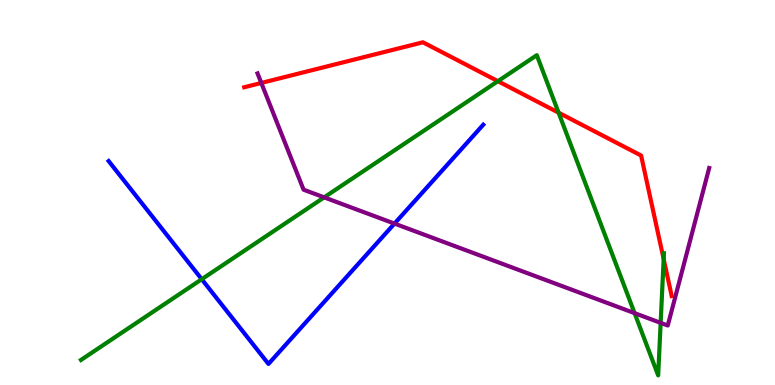[{'lines': ['blue', 'red'], 'intersections': []}, {'lines': ['green', 'red'], 'intersections': [{'x': 6.42, 'y': 7.89}, {'x': 7.21, 'y': 7.07}, {'x': 8.56, 'y': 3.27}]}, {'lines': ['purple', 'red'], 'intersections': [{'x': 3.37, 'y': 7.85}]}, {'lines': ['blue', 'green'], 'intersections': [{'x': 2.6, 'y': 2.75}]}, {'lines': ['blue', 'purple'], 'intersections': [{'x': 5.09, 'y': 4.19}]}, {'lines': ['green', 'purple'], 'intersections': [{'x': 4.18, 'y': 4.87}, {'x': 8.19, 'y': 1.87}, {'x': 8.52, 'y': 1.61}]}]